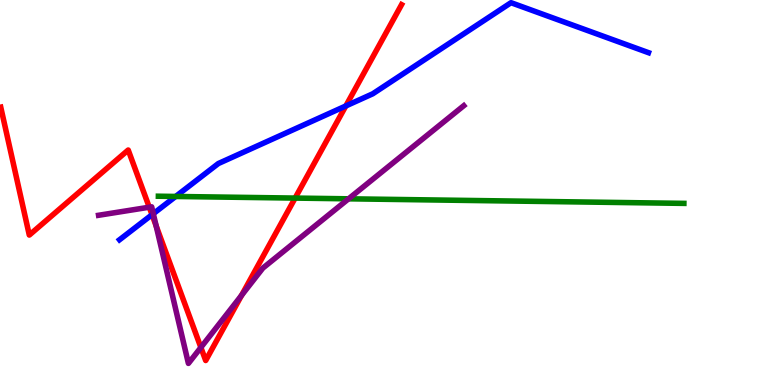[{'lines': ['blue', 'red'], 'intersections': [{'x': 1.96, 'y': 4.42}, {'x': 4.46, 'y': 7.25}]}, {'lines': ['green', 'red'], 'intersections': [{'x': 3.81, 'y': 4.85}]}, {'lines': ['purple', 'red'], 'intersections': [{'x': 1.93, 'y': 4.62}, {'x': 2.02, 'y': 4.13}, {'x': 2.59, 'y': 0.975}, {'x': 3.12, 'y': 2.33}]}, {'lines': ['blue', 'green'], 'intersections': [{'x': 2.27, 'y': 4.9}]}, {'lines': ['blue', 'purple'], 'intersections': [{'x': 1.98, 'y': 4.45}]}, {'lines': ['green', 'purple'], 'intersections': [{'x': 4.5, 'y': 4.84}]}]